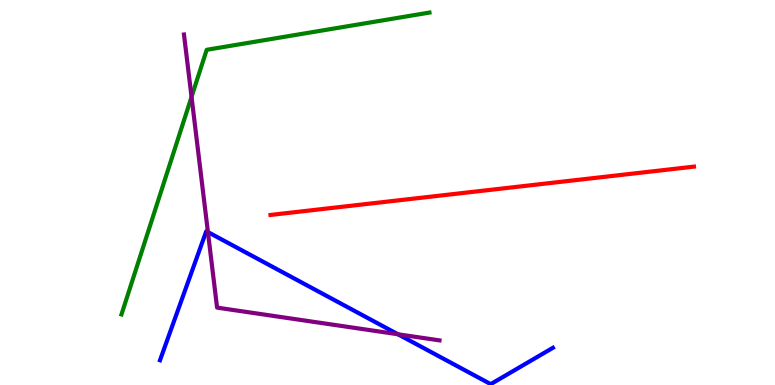[{'lines': ['blue', 'red'], 'intersections': []}, {'lines': ['green', 'red'], 'intersections': []}, {'lines': ['purple', 'red'], 'intersections': []}, {'lines': ['blue', 'green'], 'intersections': []}, {'lines': ['blue', 'purple'], 'intersections': [{'x': 2.68, 'y': 3.97}, {'x': 5.14, 'y': 1.32}]}, {'lines': ['green', 'purple'], 'intersections': [{'x': 2.47, 'y': 7.48}]}]